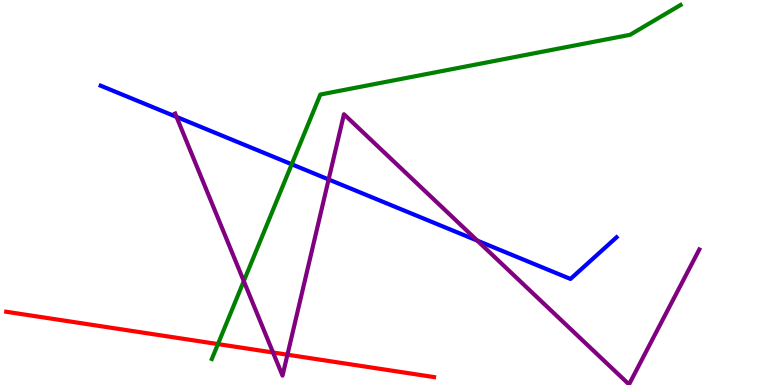[{'lines': ['blue', 'red'], 'intersections': []}, {'lines': ['green', 'red'], 'intersections': [{'x': 2.81, 'y': 1.06}]}, {'lines': ['purple', 'red'], 'intersections': [{'x': 3.52, 'y': 0.844}, {'x': 3.71, 'y': 0.787}]}, {'lines': ['blue', 'green'], 'intersections': [{'x': 3.76, 'y': 5.73}]}, {'lines': ['blue', 'purple'], 'intersections': [{'x': 2.28, 'y': 6.96}, {'x': 4.24, 'y': 5.34}, {'x': 6.16, 'y': 3.75}]}, {'lines': ['green', 'purple'], 'intersections': [{'x': 3.15, 'y': 2.7}]}]